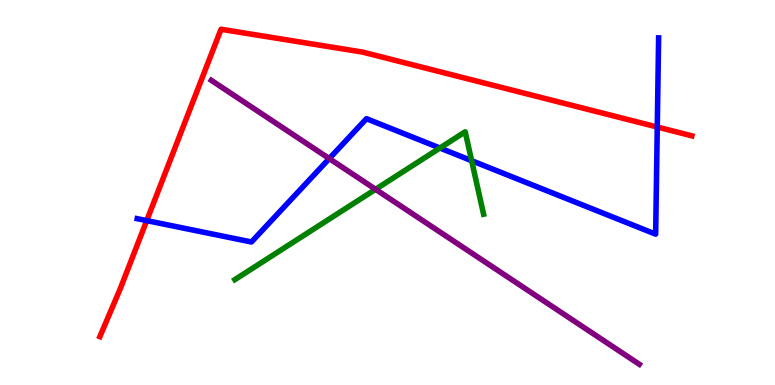[{'lines': ['blue', 'red'], 'intersections': [{'x': 1.89, 'y': 4.27}, {'x': 8.48, 'y': 6.7}]}, {'lines': ['green', 'red'], 'intersections': []}, {'lines': ['purple', 'red'], 'intersections': []}, {'lines': ['blue', 'green'], 'intersections': [{'x': 5.68, 'y': 6.16}, {'x': 6.09, 'y': 5.83}]}, {'lines': ['blue', 'purple'], 'intersections': [{'x': 4.25, 'y': 5.88}]}, {'lines': ['green', 'purple'], 'intersections': [{'x': 4.85, 'y': 5.08}]}]